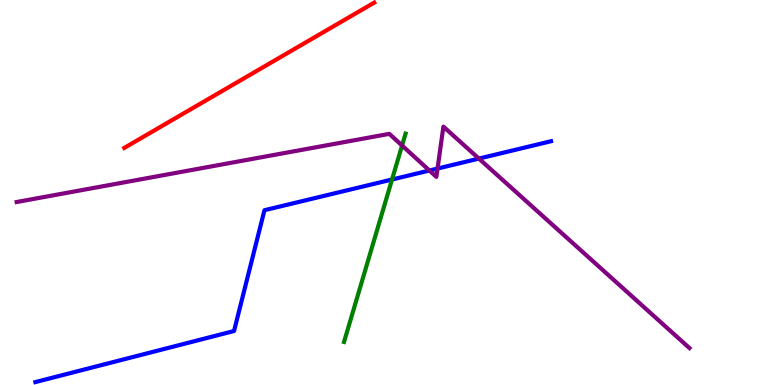[{'lines': ['blue', 'red'], 'intersections': []}, {'lines': ['green', 'red'], 'intersections': []}, {'lines': ['purple', 'red'], 'intersections': []}, {'lines': ['blue', 'green'], 'intersections': [{'x': 5.06, 'y': 5.34}]}, {'lines': ['blue', 'purple'], 'intersections': [{'x': 5.54, 'y': 5.57}, {'x': 5.65, 'y': 5.62}, {'x': 6.18, 'y': 5.88}]}, {'lines': ['green', 'purple'], 'intersections': [{'x': 5.19, 'y': 6.22}]}]